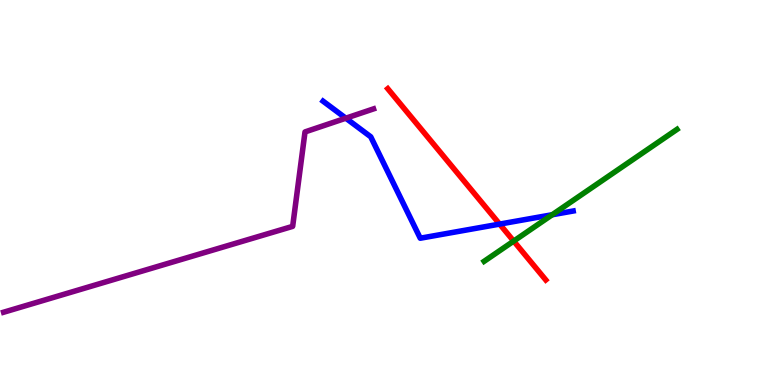[{'lines': ['blue', 'red'], 'intersections': [{'x': 6.45, 'y': 4.18}]}, {'lines': ['green', 'red'], 'intersections': [{'x': 6.63, 'y': 3.74}]}, {'lines': ['purple', 'red'], 'intersections': []}, {'lines': ['blue', 'green'], 'intersections': [{'x': 7.13, 'y': 4.42}]}, {'lines': ['blue', 'purple'], 'intersections': [{'x': 4.46, 'y': 6.93}]}, {'lines': ['green', 'purple'], 'intersections': []}]